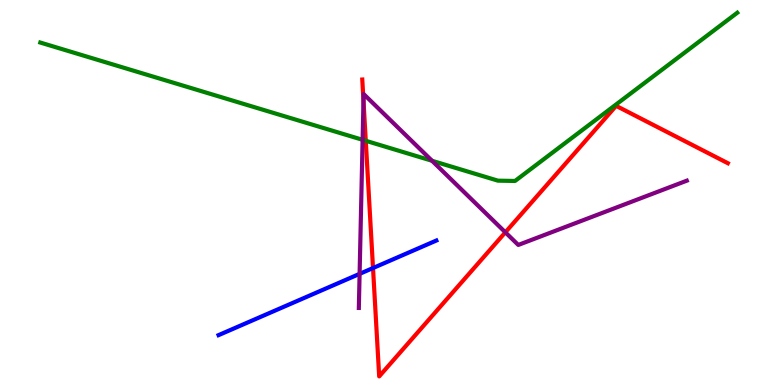[{'lines': ['blue', 'red'], 'intersections': [{'x': 4.81, 'y': 3.04}]}, {'lines': ['green', 'red'], 'intersections': [{'x': 4.72, 'y': 6.34}]}, {'lines': ['purple', 'red'], 'intersections': [{'x': 4.69, 'y': 7.38}, {'x': 6.52, 'y': 3.97}]}, {'lines': ['blue', 'green'], 'intersections': []}, {'lines': ['blue', 'purple'], 'intersections': [{'x': 4.64, 'y': 2.89}]}, {'lines': ['green', 'purple'], 'intersections': [{'x': 4.68, 'y': 6.37}, {'x': 5.57, 'y': 5.82}]}]